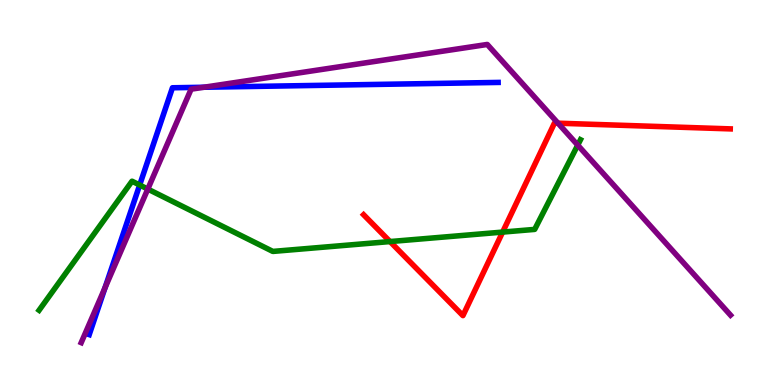[{'lines': ['blue', 'red'], 'intersections': []}, {'lines': ['green', 'red'], 'intersections': [{'x': 5.03, 'y': 3.73}, {'x': 6.49, 'y': 3.97}]}, {'lines': ['purple', 'red'], 'intersections': [{'x': 7.2, 'y': 6.8}]}, {'lines': ['blue', 'green'], 'intersections': [{'x': 1.8, 'y': 5.19}]}, {'lines': ['blue', 'purple'], 'intersections': [{'x': 1.36, 'y': 2.53}, {'x': 2.63, 'y': 7.73}]}, {'lines': ['green', 'purple'], 'intersections': [{'x': 1.91, 'y': 5.09}, {'x': 7.45, 'y': 6.23}]}]